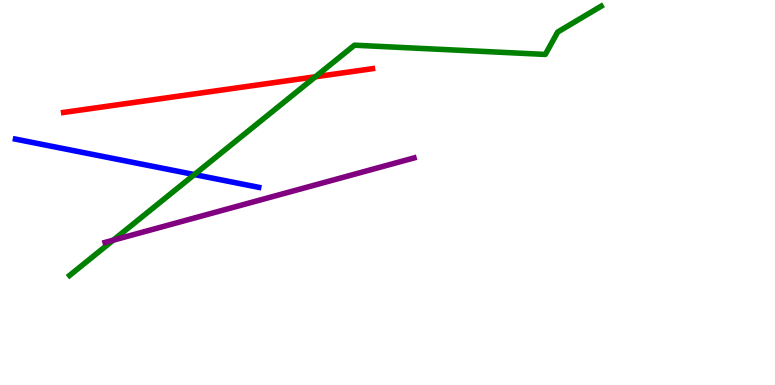[{'lines': ['blue', 'red'], 'intersections': []}, {'lines': ['green', 'red'], 'intersections': [{'x': 4.07, 'y': 8.01}]}, {'lines': ['purple', 'red'], 'intersections': []}, {'lines': ['blue', 'green'], 'intersections': [{'x': 2.51, 'y': 5.47}]}, {'lines': ['blue', 'purple'], 'intersections': []}, {'lines': ['green', 'purple'], 'intersections': [{'x': 1.46, 'y': 3.76}]}]